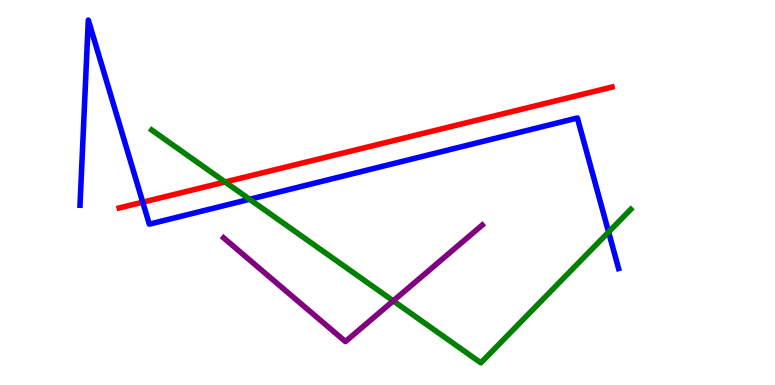[{'lines': ['blue', 'red'], 'intersections': [{'x': 1.84, 'y': 4.75}]}, {'lines': ['green', 'red'], 'intersections': [{'x': 2.91, 'y': 5.27}]}, {'lines': ['purple', 'red'], 'intersections': []}, {'lines': ['blue', 'green'], 'intersections': [{'x': 3.22, 'y': 4.82}, {'x': 7.85, 'y': 3.97}]}, {'lines': ['blue', 'purple'], 'intersections': []}, {'lines': ['green', 'purple'], 'intersections': [{'x': 5.07, 'y': 2.19}]}]